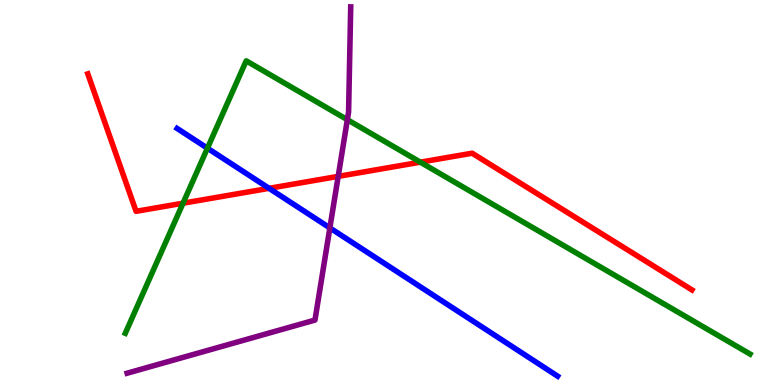[{'lines': ['blue', 'red'], 'intersections': [{'x': 3.47, 'y': 5.11}]}, {'lines': ['green', 'red'], 'intersections': [{'x': 2.36, 'y': 4.72}, {'x': 5.42, 'y': 5.79}]}, {'lines': ['purple', 'red'], 'intersections': [{'x': 4.36, 'y': 5.42}]}, {'lines': ['blue', 'green'], 'intersections': [{'x': 2.68, 'y': 6.15}]}, {'lines': ['blue', 'purple'], 'intersections': [{'x': 4.26, 'y': 4.08}]}, {'lines': ['green', 'purple'], 'intersections': [{'x': 4.48, 'y': 6.89}]}]